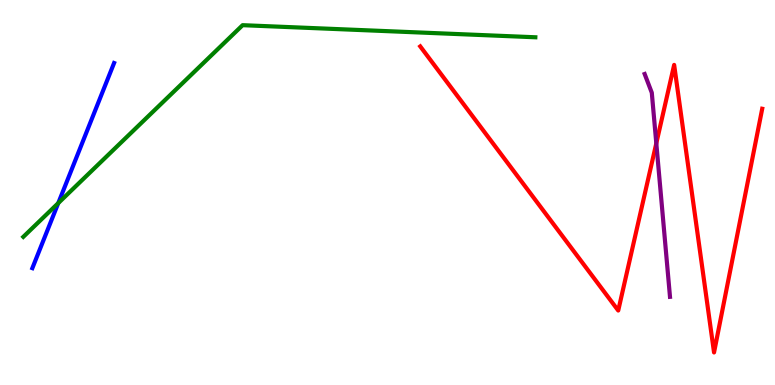[{'lines': ['blue', 'red'], 'intersections': []}, {'lines': ['green', 'red'], 'intersections': []}, {'lines': ['purple', 'red'], 'intersections': [{'x': 8.47, 'y': 6.28}]}, {'lines': ['blue', 'green'], 'intersections': [{'x': 0.752, 'y': 4.72}]}, {'lines': ['blue', 'purple'], 'intersections': []}, {'lines': ['green', 'purple'], 'intersections': []}]